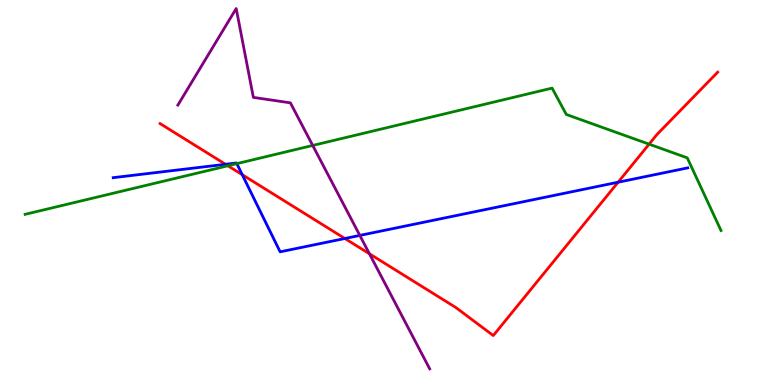[{'lines': ['blue', 'red'], 'intersections': [{'x': 2.91, 'y': 5.73}, {'x': 3.13, 'y': 5.46}, {'x': 4.45, 'y': 3.81}, {'x': 7.98, 'y': 5.27}]}, {'lines': ['green', 'red'], 'intersections': [{'x': 2.94, 'y': 5.69}, {'x': 8.38, 'y': 6.26}]}, {'lines': ['purple', 'red'], 'intersections': [{'x': 4.77, 'y': 3.41}]}, {'lines': ['blue', 'green'], 'intersections': [{'x': 3.06, 'y': 5.75}]}, {'lines': ['blue', 'purple'], 'intersections': [{'x': 4.64, 'y': 3.89}]}, {'lines': ['green', 'purple'], 'intersections': [{'x': 4.03, 'y': 6.22}]}]